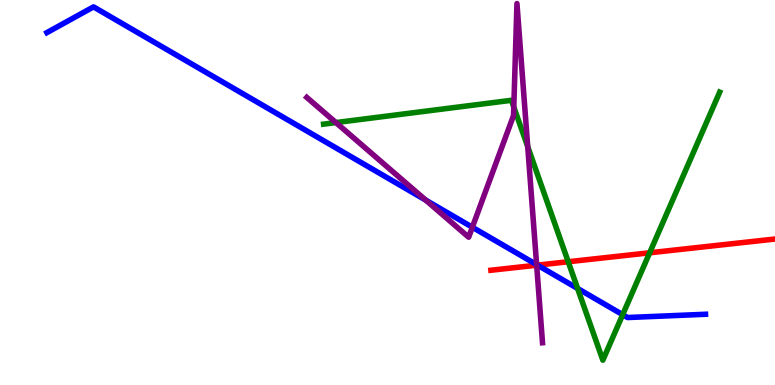[{'lines': ['blue', 'red'], 'intersections': [{'x': 6.94, 'y': 3.11}]}, {'lines': ['green', 'red'], 'intersections': [{'x': 7.33, 'y': 3.2}, {'x': 8.38, 'y': 3.43}]}, {'lines': ['purple', 'red'], 'intersections': [{'x': 6.92, 'y': 3.11}]}, {'lines': ['blue', 'green'], 'intersections': [{'x': 7.45, 'y': 2.51}, {'x': 8.03, 'y': 1.83}]}, {'lines': ['blue', 'purple'], 'intersections': [{'x': 5.49, 'y': 4.8}, {'x': 6.09, 'y': 4.1}, {'x': 6.92, 'y': 3.13}]}, {'lines': ['green', 'purple'], 'intersections': [{'x': 4.33, 'y': 6.82}, {'x': 6.63, 'y': 7.22}, {'x': 6.81, 'y': 6.19}]}]